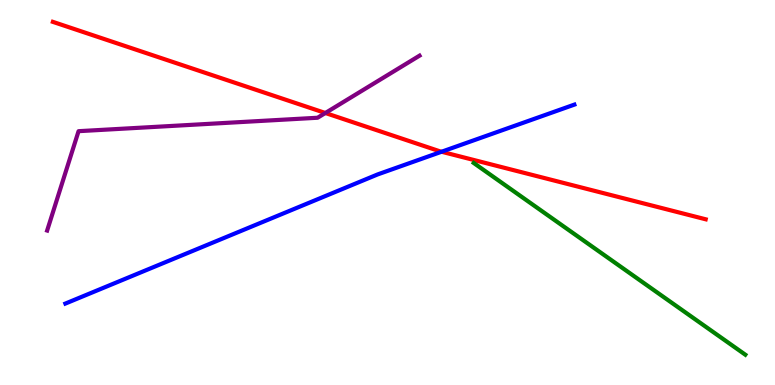[{'lines': ['blue', 'red'], 'intersections': [{'x': 5.7, 'y': 6.06}]}, {'lines': ['green', 'red'], 'intersections': []}, {'lines': ['purple', 'red'], 'intersections': [{'x': 4.2, 'y': 7.06}]}, {'lines': ['blue', 'green'], 'intersections': []}, {'lines': ['blue', 'purple'], 'intersections': []}, {'lines': ['green', 'purple'], 'intersections': []}]